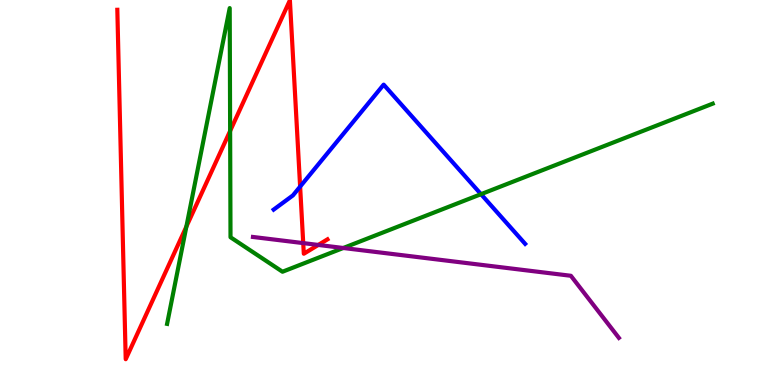[{'lines': ['blue', 'red'], 'intersections': [{'x': 3.87, 'y': 5.15}]}, {'lines': ['green', 'red'], 'intersections': [{'x': 2.4, 'y': 4.11}, {'x': 2.97, 'y': 6.6}]}, {'lines': ['purple', 'red'], 'intersections': [{'x': 3.91, 'y': 3.69}, {'x': 4.11, 'y': 3.64}]}, {'lines': ['blue', 'green'], 'intersections': [{'x': 6.21, 'y': 4.96}]}, {'lines': ['blue', 'purple'], 'intersections': []}, {'lines': ['green', 'purple'], 'intersections': [{'x': 4.43, 'y': 3.56}]}]